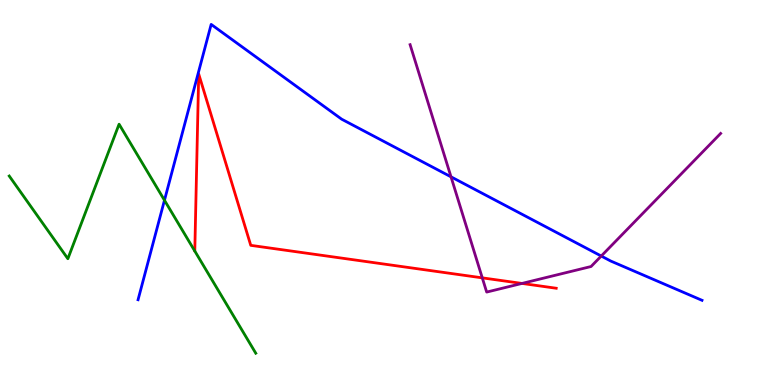[{'lines': ['blue', 'red'], 'intersections': []}, {'lines': ['green', 'red'], 'intersections': []}, {'lines': ['purple', 'red'], 'intersections': [{'x': 6.22, 'y': 2.78}, {'x': 6.74, 'y': 2.64}]}, {'lines': ['blue', 'green'], 'intersections': [{'x': 2.12, 'y': 4.8}]}, {'lines': ['blue', 'purple'], 'intersections': [{'x': 5.82, 'y': 5.41}, {'x': 7.76, 'y': 3.35}]}, {'lines': ['green', 'purple'], 'intersections': []}]